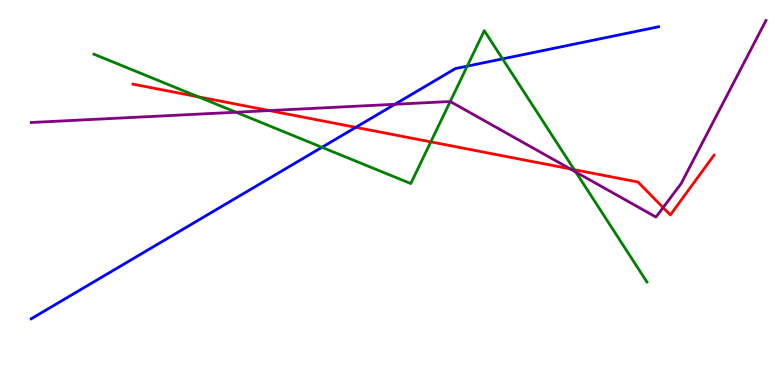[{'lines': ['blue', 'red'], 'intersections': [{'x': 4.59, 'y': 6.69}]}, {'lines': ['green', 'red'], 'intersections': [{'x': 2.56, 'y': 7.48}, {'x': 5.56, 'y': 6.31}, {'x': 7.41, 'y': 5.59}]}, {'lines': ['purple', 'red'], 'intersections': [{'x': 3.47, 'y': 7.13}, {'x': 7.36, 'y': 5.61}, {'x': 8.56, 'y': 4.61}]}, {'lines': ['blue', 'green'], 'intersections': [{'x': 4.15, 'y': 6.17}, {'x': 6.03, 'y': 8.28}, {'x': 6.48, 'y': 8.47}]}, {'lines': ['blue', 'purple'], 'intersections': [{'x': 5.1, 'y': 7.29}]}, {'lines': ['green', 'purple'], 'intersections': [{'x': 3.05, 'y': 7.08}, {'x': 5.81, 'y': 7.36}, {'x': 7.43, 'y': 5.53}]}]